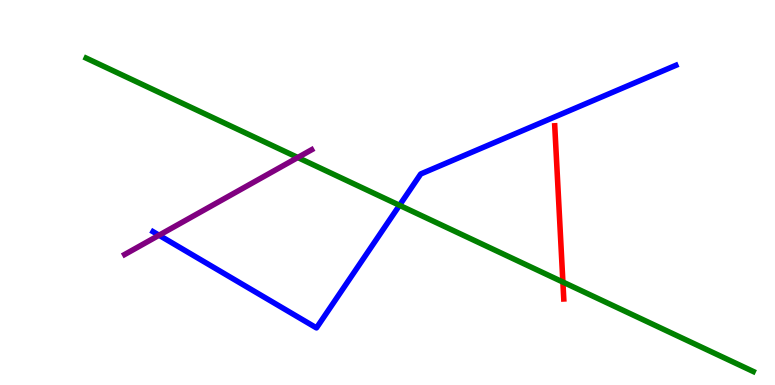[{'lines': ['blue', 'red'], 'intersections': []}, {'lines': ['green', 'red'], 'intersections': [{'x': 7.26, 'y': 2.67}]}, {'lines': ['purple', 'red'], 'intersections': []}, {'lines': ['blue', 'green'], 'intersections': [{'x': 5.15, 'y': 4.67}]}, {'lines': ['blue', 'purple'], 'intersections': [{'x': 2.05, 'y': 3.89}]}, {'lines': ['green', 'purple'], 'intersections': [{'x': 3.84, 'y': 5.91}]}]